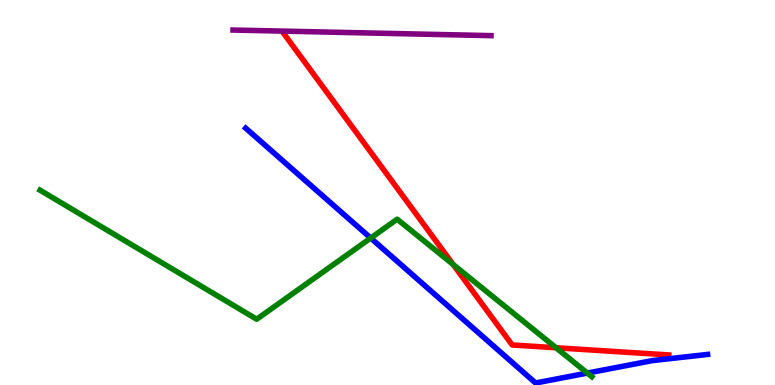[{'lines': ['blue', 'red'], 'intersections': []}, {'lines': ['green', 'red'], 'intersections': [{'x': 5.85, 'y': 3.13}, {'x': 7.17, 'y': 0.967}]}, {'lines': ['purple', 'red'], 'intersections': []}, {'lines': ['blue', 'green'], 'intersections': [{'x': 4.78, 'y': 3.82}, {'x': 7.58, 'y': 0.31}]}, {'lines': ['blue', 'purple'], 'intersections': []}, {'lines': ['green', 'purple'], 'intersections': []}]